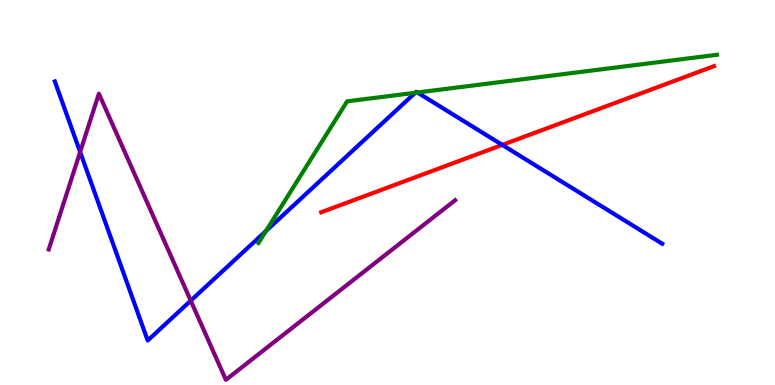[{'lines': ['blue', 'red'], 'intersections': [{'x': 6.48, 'y': 6.24}]}, {'lines': ['green', 'red'], 'intersections': []}, {'lines': ['purple', 'red'], 'intersections': []}, {'lines': ['blue', 'green'], 'intersections': [{'x': 3.43, 'y': 4.0}, {'x': 5.36, 'y': 7.59}, {'x': 5.39, 'y': 7.6}]}, {'lines': ['blue', 'purple'], 'intersections': [{'x': 1.03, 'y': 6.05}, {'x': 2.46, 'y': 2.19}]}, {'lines': ['green', 'purple'], 'intersections': []}]